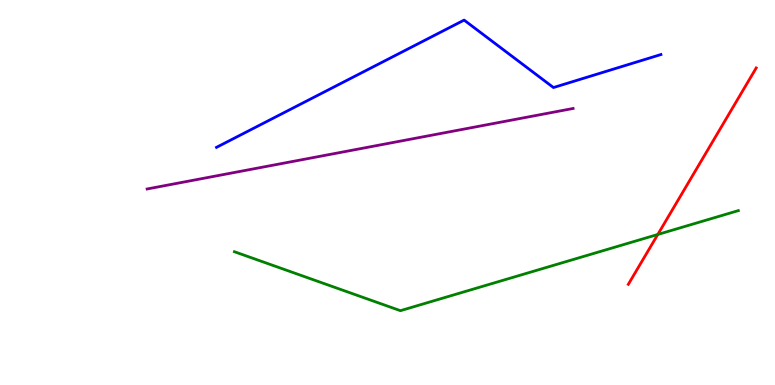[{'lines': ['blue', 'red'], 'intersections': []}, {'lines': ['green', 'red'], 'intersections': [{'x': 8.49, 'y': 3.91}]}, {'lines': ['purple', 'red'], 'intersections': []}, {'lines': ['blue', 'green'], 'intersections': []}, {'lines': ['blue', 'purple'], 'intersections': []}, {'lines': ['green', 'purple'], 'intersections': []}]